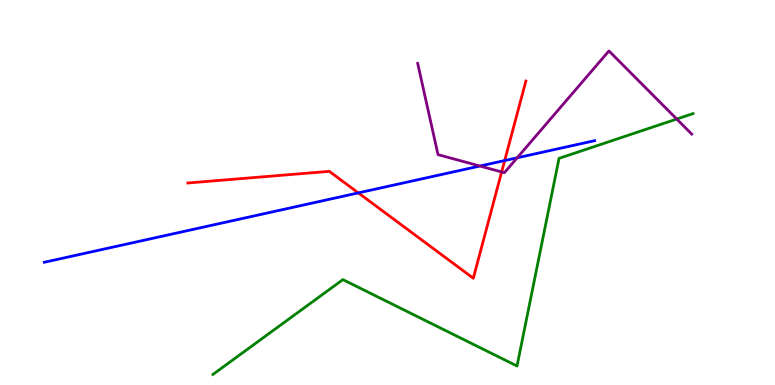[{'lines': ['blue', 'red'], 'intersections': [{'x': 4.62, 'y': 4.99}, {'x': 6.51, 'y': 5.83}]}, {'lines': ['green', 'red'], 'intersections': []}, {'lines': ['purple', 'red'], 'intersections': [{'x': 6.47, 'y': 5.53}]}, {'lines': ['blue', 'green'], 'intersections': []}, {'lines': ['blue', 'purple'], 'intersections': [{'x': 6.19, 'y': 5.69}, {'x': 6.67, 'y': 5.9}]}, {'lines': ['green', 'purple'], 'intersections': [{'x': 8.73, 'y': 6.91}]}]